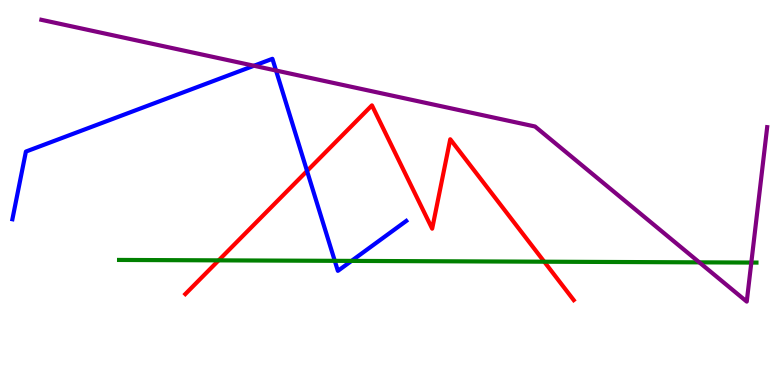[{'lines': ['blue', 'red'], 'intersections': [{'x': 3.96, 'y': 5.56}]}, {'lines': ['green', 'red'], 'intersections': [{'x': 2.82, 'y': 3.24}, {'x': 7.02, 'y': 3.2}]}, {'lines': ['purple', 'red'], 'intersections': []}, {'lines': ['blue', 'green'], 'intersections': [{'x': 4.32, 'y': 3.23}, {'x': 4.54, 'y': 3.22}]}, {'lines': ['blue', 'purple'], 'intersections': [{'x': 3.28, 'y': 8.29}, {'x': 3.56, 'y': 8.17}]}, {'lines': ['green', 'purple'], 'intersections': [{'x': 9.02, 'y': 3.19}, {'x': 9.69, 'y': 3.18}]}]